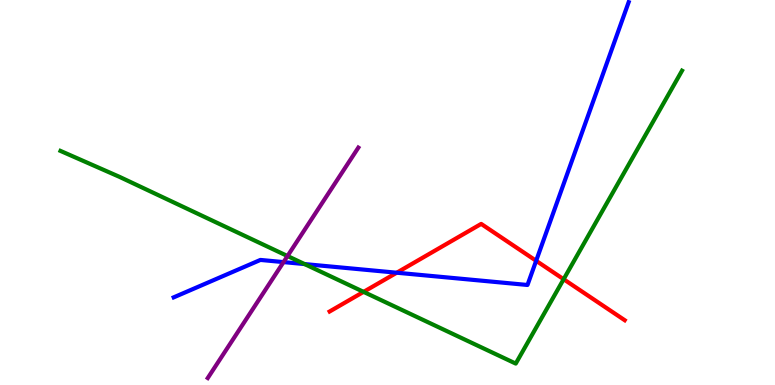[{'lines': ['blue', 'red'], 'intersections': [{'x': 5.12, 'y': 2.92}, {'x': 6.92, 'y': 3.23}]}, {'lines': ['green', 'red'], 'intersections': [{'x': 4.69, 'y': 2.42}, {'x': 7.27, 'y': 2.75}]}, {'lines': ['purple', 'red'], 'intersections': []}, {'lines': ['blue', 'green'], 'intersections': [{'x': 3.93, 'y': 3.14}]}, {'lines': ['blue', 'purple'], 'intersections': [{'x': 3.66, 'y': 3.19}]}, {'lines': ['green', 'purple'], 'intersections': [{'x': 3.71, 'y': 3.35}]}]